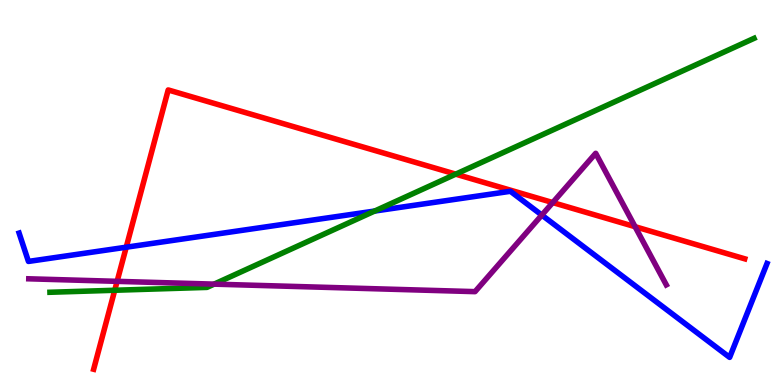[{'lines': ['blue', 'red'], 'intersections': [{'x': 1.63, 'y': 3.58}]}, {'lines': ['green', 'red'], 'intersections': [{'x': 1.48, 'y': 2.46}, {'x': 5.88, 'y': 5.48}]}, {'lines': ['purple', 'red'], 'intersections': [{'x': 1.51, 'y': 2.69}, {'x': 7.13, 'y': 4.74}, {'x': 8.19, 'y': 4.11}]}, {'lines': ['blue', 'green'], 'intersections': [{'x': 4.83, 'y': 4.52}]}, {'lines': ['blue', 'purple'], 'intersections': [{'x': 6.99, 'y': 4.41}]}, {'lines': ['green', 'purple'], 'intersections': [{'x': 2.76, 'y': 2.62}]}]